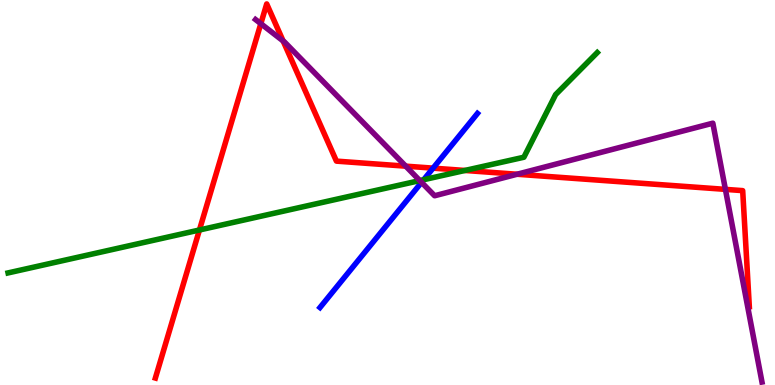[{'lines': ['blue', 'red'], 'intersections': [{'x': 5.59, 'y': 5.63}]}, {'lines': ['green', 'red'], 'intersections': [{'x': 2.57, 'y': 4.03}, {'x': 6.0, 'y': 5.57}]}, {'lines': ['purple', 'red'], 'intersections': [{'x': 3.37, 'y': 9.39}, {'x': 3.65, 'y': 8.94}, {'x': 5.24, 'y': 5.68}, {'x': 6.67, 'y': 5.47}, {'x': 9.36, 'y': 5.08}]}, {'lines': ['blue', 'green'], 'intersections': [{'x': 5.47, 'y': 5.33}]}, {'lines': ['blue', 'purple'], 'intersections': [{'x': 5.44, 'y': 5.26}]}, {'lines': ['green', 'purple'], 'intersections': [{'x': 5.42, 'y': 5.31}]}]